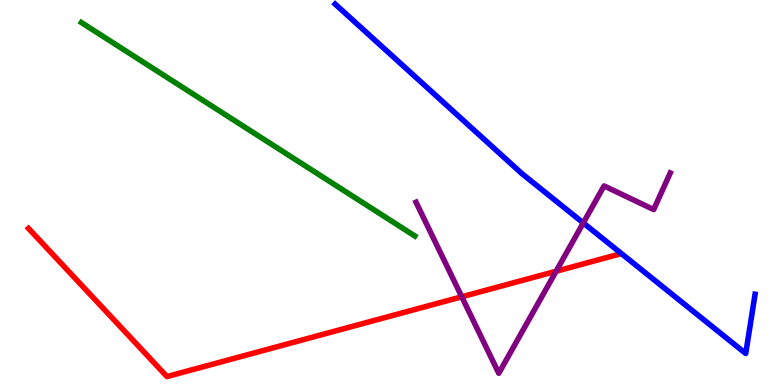[{'lines': ['blue', 'red'], 'intersections': []}, {'lines': ['green', 'red'], 'intersections': []}, {'lines': ['purple', 'red'], 'intersections': [{'x': 5.96, 'y': 2.29}, {'x': 7.18, 'y': 2.95}]}, {'lines': ['blue', 'green'], 'intersections': []}, {'lines': ['blue', 'purple'], 'intersections': [{'x': 7.53, 'y': 4.21}]}, {'lines': ['green', 'purple'], 'intersections': []}]